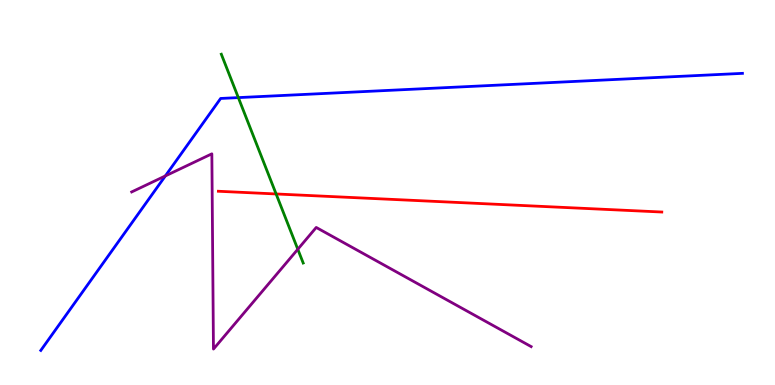[{'lines': ['blue', 'red'], 'intersections': []}, {'lines': ['green', 'red'], 'intersections': [{'x': 3.56, 'y': 4.96}]}, {'lines': ['purple', 'red'], 'intersections': []}, {'lines': ['blue', 'green'], 'intersections': [{'x': 3.08, 'y': 7.46}]}, {'lines': ['blue', 'purple'], 'intersections': [{'x': 2.13, 'y': 5.43}]}, {'lines': ['green', 'purple'], 'intersections': [{'x': 3.84, 'y': 3.53}]}]